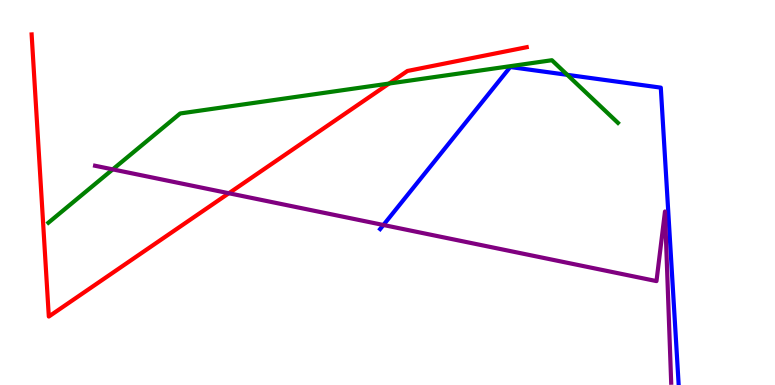[{'lines': ['blue', 'red'], 'intersections': []}, {'lines': ['green', 'red'], 'intersections': [{'x': 5.02, 'y': 7.83}]}, {'lines': ['purple', 'red'], 'intersections': [{'x': 2.95, 'y': 4.98}]}, {'lines': ['blue', 'green'], 'intersections': [{'x': 7.32, 'y': 8.06}]}, {'lines': ['blue', 'purple'], 'intersections': [{'x': 4.95, 'y': 4.16}]}, {'lines': ['green', 'purple'], 'intersections': [{'x': 1.45, 'y': 5.6}]}]